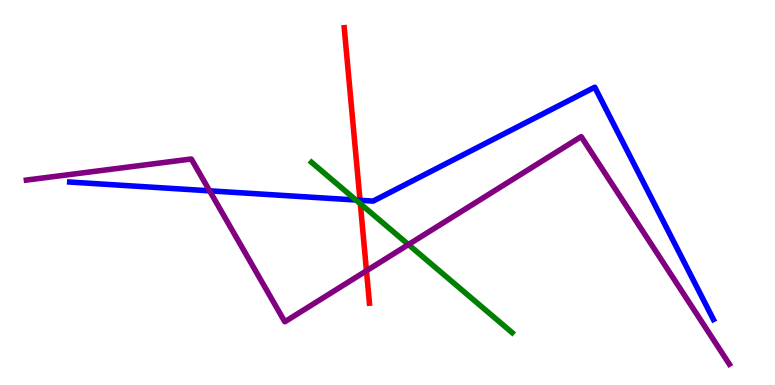[{'lines': ['blue', 'red'], 'intersections': [{'x': 4.65, 'y': 4.8}]}, {'lines': ['green', 'red'], 'intersections': [{'x': 4.65, 'y': 4.71}]}, {'lines': ['purple', 'red'], 'intersections': [{'x': 4.73, 'y': 2.97}]}, {'lines': ['blue', 'green'], 'intersections': [{'x': 4.59, 'y': 4.8}]}, {'lines': ['blue', 'purple'], 'intersections': [{'x': 2.7, 'y': 5.04}]}, {'lines': ['green', 'purple'], 'intersections': [{'x': 5.27, 'y': 3.65}]}]